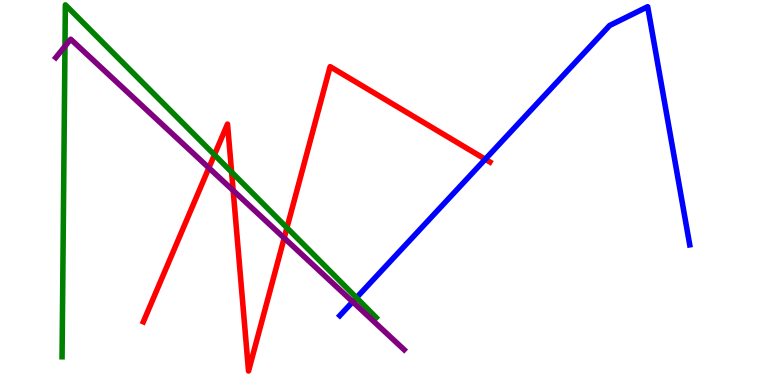[{'lines': ['blue', 'red'], 'intersections': [{'x': 6.26, 'y': 5.86}]}, {'lines': ['green', 'red'], 'intersections': [{'x': 2.77, 'y': 5.98}, {'x': 2.99, 'y': 5.53}, {'x': 3.7, 'y': 4.08}]}, {'lines': ['purple', 'red'], 'intersections': [{'x': 2.7, 'y': 5.64}, {'x': 3.01, 'y': 5.05}, {'x': 3.67, 'y': 3.82}]}, {'lines': ['blue', 'green'], 'intersections': [{'x': 4.6, 'y': 2.27}]}, {'lines': ['blue', 'purple'], 'intersections': [{'x': 4.55, 'y': 2.16}]}, {'lines': ['green', 'purple'], 'intersections': [{'x': 0.838, 'y': 8.8}]}]